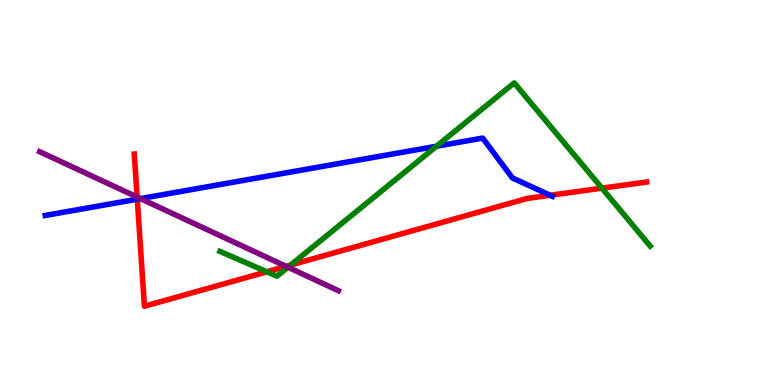[{'lines': ['blue', 'red'], 'intersections': [{'x': 1.77, 'y': 4.83}, {'x': 7.1, 'y': 4.93}]}, {'lines': ['green', 'red'], 'intersections': [{'x': 3.44, 'y': 2.94}, {'x': 3.75, 'y': 3.11}, {'x': 7.77, 'y': 5.11}]}, {'lines': ['purple', 'red'], 'intersections': [{'x': 1.77, 'y': 4.88}, {'x': 3.69, 'y': 3.08}]}, {'lines': ['blue', 'green'], 'intersections': [{'x': 5.63, 'y': 6.2}]}, {'lines': ['blue', 'purple'], 'intersections': [{'x': 1.81, 'y': 4.84}]}, {'lines': ['green', 'purple'], 'intersections': [{'x': 3.72, 'y': 3.06}]}]